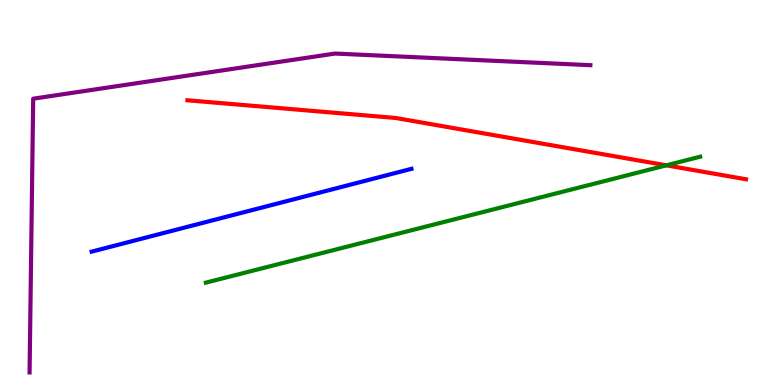[{'lines': ['blue', 'red'], 'intersections': []}, {'lines': ['green', 'red'], 'intersections': [{'x': 8.6, 'y': 5.71}]}, {'lines': ['purple', 'red'], 'intersections': []}, {'lines': ['blue', 'green'], 'intersections': []}, {'lines': ['blue', 'purple'], 'intersections': []}, {'lines': ['green', 'purple'], 'intersections': []}]